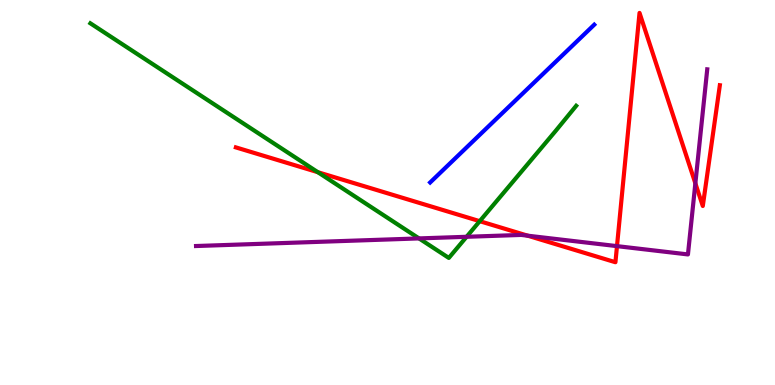[{'lines': ['blue', 'red'], 'intersections': []}, {'lines': ['green', 'red'], 'intersections': [{'x': 4.1, 'y': 5.53}, {'x': 6.19, 'y': 4.26}]}, {'lines': ['purple', 'red'], 'intersections': [{'x': 6.81, 'y': 3.88}, {'x': 7.96, 'y': 3.61}, {'x': 8.97, 'y': 5.24}]}, {'lines': ['blue', 'green'], 'intersections': []}, {'lines': ['blue', 'purple'], 'intersections': []}, {'lines': ['green', 'purple'], 'intersections': [{'x': 5.41, 'y': 3.81}, {'x': 6.02, 'y': 3.85}]}]